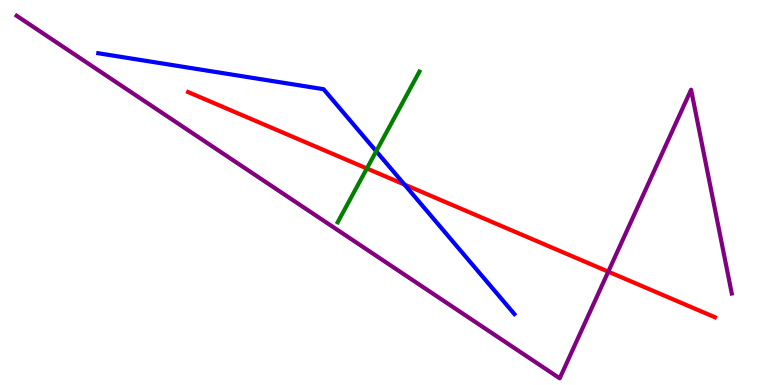[{'lines': ['blue', 'red'], 'intersections': [{'x': 5.22, 'y': 5.21}]}, {'lines': ['green', 'red'], 'intersections': [{'x': 4.73, 'y': 5.62}]}, {'lines': ['purple', 'red'], 'intersections': [{'x': 7.85, 'y': 2.94}]}, {'lines': ['blue', 'green'], 'intersections': [{'x': 4.85, 'y': 6.07}]}, {'lines': ['blue', 'purple'], 'intersections': []}, {'lines': ['green', 'purple'], 'intersections': []}]